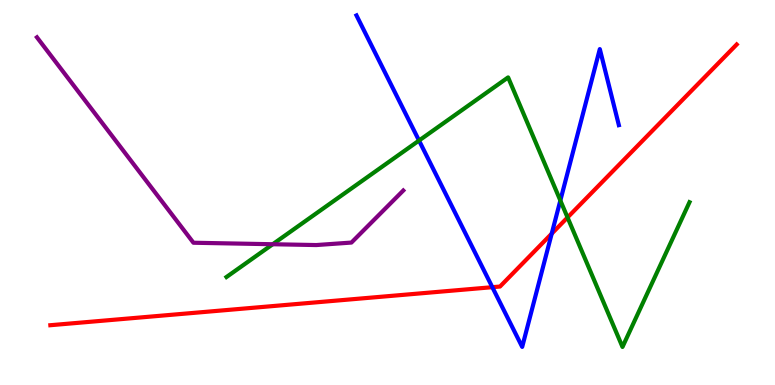[{'lines': ['blue', 'red'], 'intersections': [{'x': 6.35, 'y': 2.54}, {'x': 7.12, 'y': 3.93}]}, {'lines': ['green', 'red'], 'intersections': [{'x': 7.32, 'y': 4.35}]}, {'lines': ['purple', 'red'], 'intersections': []}, {'lines': ['blue', 'green'], 'intersections': [{'x': 5.41, 'y': 6.35}, {'x': 7.23, 'y': 4.79}]}, {'lines': ['blue', 'purple'], 'intersections': []}, {'lines': ['green', 'purple'], 'intersections': [{'x': 3.52, 'y': 3.66}]}]